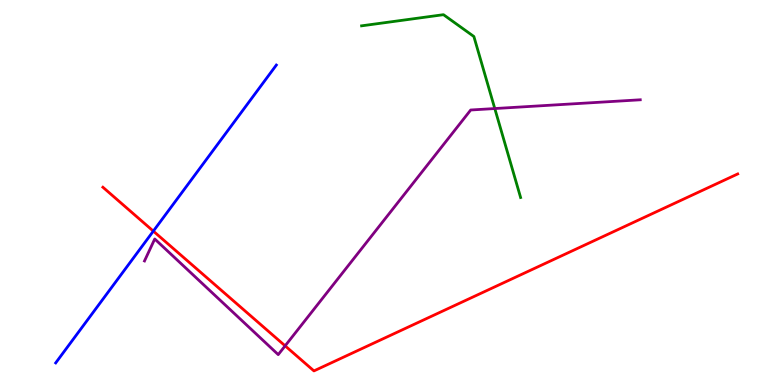[{'lines': ['blue', 'red'], 'intersections': [{'x': 1.98, 'y': 4.0}]}, {'lines': ['green', 'red'], 'intersections': []}, {'lines': ['purple', 'red'], 'intersections': [{'x': 3.68, 'y': 1.02}]}, {'lines': ['blue', 'green'], 'intersections': []}, {'lines': ['blue', 'purple'], 'intersections': []}, {'lines': ['green', 'purple'], 'intersections': [{'x': 6.38, 'y': 7.18}]}]